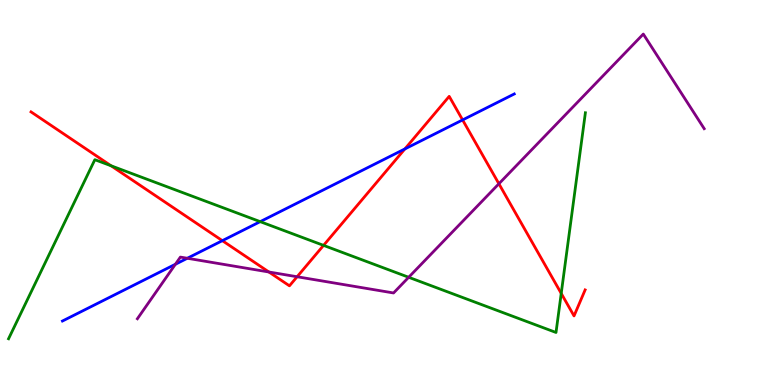[{'lines': ['blue', 'red'], 'intersections': [{'x': 2.87, 'y': 3.75}, {'x': 5.22, 'y': 6.13}, {'x': 5.97, 'y': 6.88}]}, {'lines': ['green', 'red'], 'intersections': [{'x': 1.43, 'y': 5.69}, {'x': 4.17, 'y': 3.63}, {'x': 7.24, 'y': 2.38}]}, {'lines': ['purple', 'red'], 'intersections': [{'x': 3.47, 'y': 2.94}, {'x': 3.83, 'y': 2.81}, {'x': 6.44, 'y': 5.23}]}, {'lines': ['blue', 'green'], 'intersections': [{'x': 3.36, 'y': 4.24}]}, {'lines': ['blue', 'purple'], 'intersections': [{'x': 2.26, 'y': 3.14}, {'x': 2.42, 'y': 3.29}]}, {'lines': ['green', 'purple'], 'intersections': [{'x': 5.27, 'y': 2.8}]}]